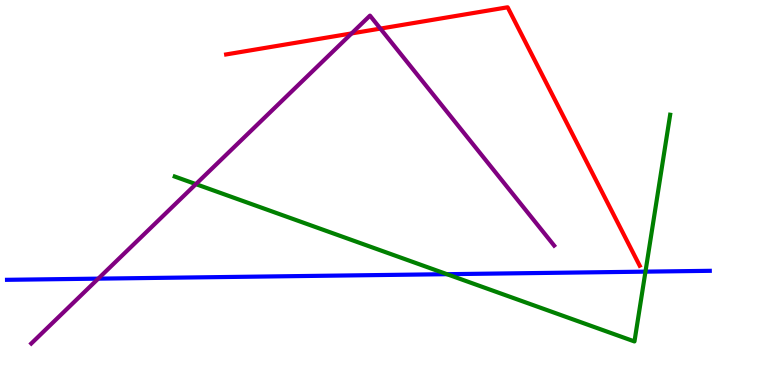[{'lines': ['blue', 'red'], 'intersections': []}, {'lines': ['green', 'red'], 'intersections': []}, {'lines': ['purple', 'red'], 'intersections': [{'x': 4.54, 'y': 9.13}, {'x': 4.91, 'y': 9.26}]}, {'lines': ['blue', 'green'], 'intersections': [{'x': 5.77, 'y': 2.88}, {'x': 8.33, 'y': 2.94}]}, {'lines': ['blue', 'purple'], 'intersections': [{'x': 1.27, 'y': 2.76}]}, {'lines': ['green', 'purple'], 'intersections': [{'x': 2.53, 'y': 5.22}]}]